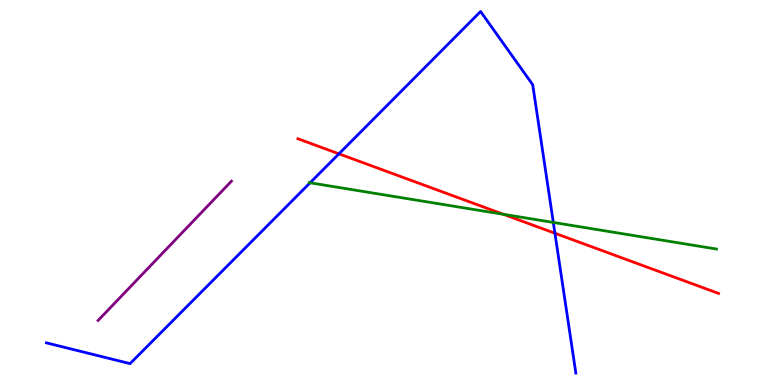[{'lines': ['blue', 'red'], 'intersections': [{'x': 4.37, 'y': 6.0}, {'x': 7.16, 'y': 3.94}]}, {'lines': ['green', 'red'], 'intersections': [{'x': 6.5, 'y': 4.43}]}, {'lines': ['purple', 'red'], 'intersections': []}, {'lines': ['blue', 'green'], 'intersections': [{'x': 4.0, 'y': 5.25}, {'x': 7.14, 'y': 4.22}]}, {'lines': ['blue', 'purple'], 'intersections': []}, {'lines': ['green', 'purple'], 'intersections': []}]